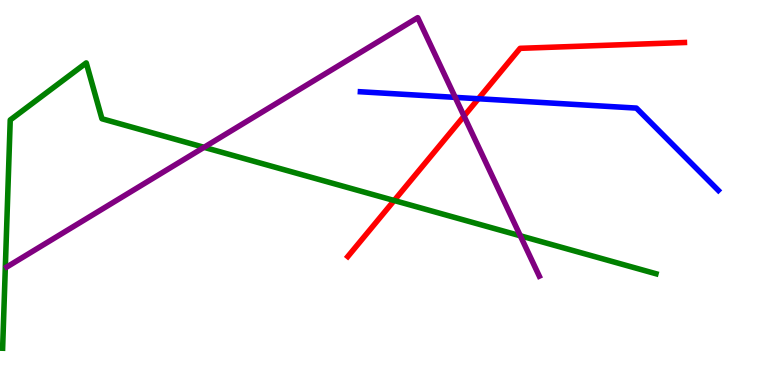[{'lines': ['blue', 'red'], 'intersections': [{'x': 6.17, 'y': 7.44}]}, {'lines': ['green', 'red'], 'intersections': [{'x': 5.09, 'y': 4.79}]}, {'lines': ['purple', 'red'], 'intersections': [{'x': 5.99, 'y': 6.98}]}, {'lines': ['blue', 'green'], 'intersections': []}, {'lines': ['blue', 'purple'], 'intersections': [{'x': 5.87, 'y': 7.47}]}, {'lines': ['green', 'purple'], 'intersections': [{'x': 2.63, 'y': 6.17}, {'x': 6.71, 'y': 3.88}]}]